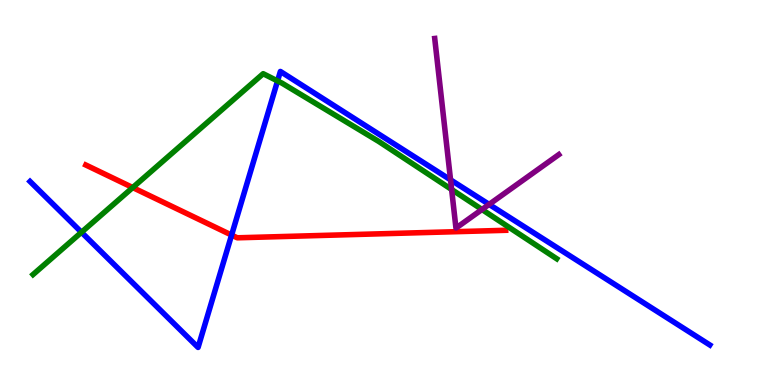[{'lines': ['blue', 'red'], 'intersections': [{'x': 2.99, 'y': 3.89}]}, {'lines': ['green', 'red'], 'intersections': [{'x': 1.71, 'y': 5.13}]}, {'lines': ['purple', 'red'], 'intersections': []}, {'lines': ['blue', 'green'], 'intersections': [{'x': 1.05, 'y': 3.97}, {'x': 3.58, 'y': 7.9}]}, {'lines': ['blue', 'purple'], 'intersections': [{'x': 5.81, 'y': 5.33}, {'x': 6.31, 'y': 4.69}]}, {'lines': ['green', 'purple'], 'intersections': [{'x': 5.83, 'y': 5.08}, {'x': 6.22, 'y': 4.56}]}]